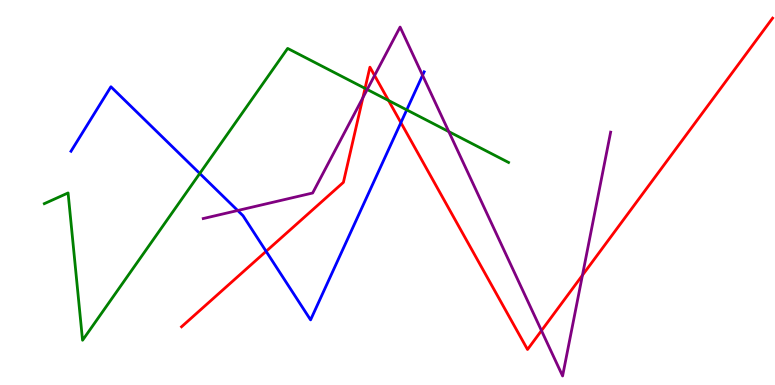[{'lines': ['blue', 'red'], 'intersections': [{'x': 3.43, 'y': 3.47}, {'x': 5.17, 'y': 6.81}]}, {'lines': ['green', 'red'], 'intersections': [{'x': 4.71, 'y': 7.7}, {'x': 5.01, 'y': 7.39}]}, {'lines': ['purple', 'red'], 'intersections': [{'x': 4.68, 'y': 7.46}, {'x': 4.83, 'y': 8.04}, {'x': 6.99, 'y': 1.41}, {'x': 7.52, 'y': 2.85}]}, {'lines': ['blue', 'green'], 'intersections': [{'x': 2.58, 'y': 5.49}, {'x': 5.25, 'y': 7.15}]}, {'lines': ['blue', 'purple'], 'intersections': [{'x': 3.07, 'y': 4.53}, {'x': 5.45, 'y': 8.04}]}, {'lines': ['green', 'purple'], 'intersections': [{'x': 4.74, 'y': 7.68}, {'x': 5.79, 'y': 6.58}]}]